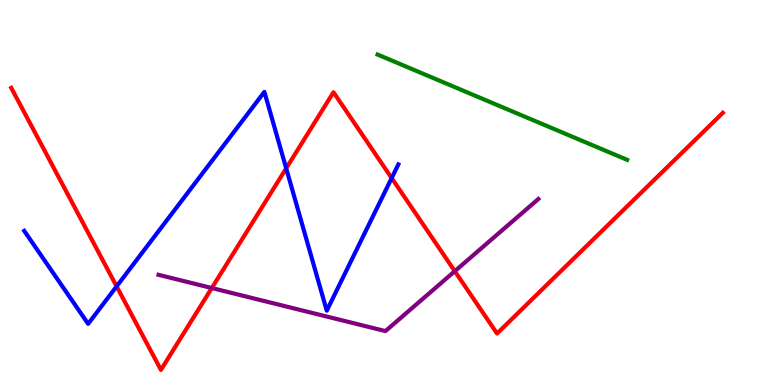[{'lines': ['blue', 'red'], 'intersections': [{'x': 1.5, 'y': 2.56}, {'x': 3.69, 'y': 5.63}, {'x': 5.05, 'y': 5.37}]}, {'lines': ['green', 'red'], 'intersections': []}, {'lines': ['purple', 'red'], 'intersections': [{'x': 2.73, 'y': 2.52}, {'x': 5.87, 'y': 2.96}]}, {'lines': ['blue', 'green'], 'intersections': []}, {'lines': ['blue', 'purple'], 'intersections': []}, {'lines': ['green', 'purple'], 'intersections': []}]